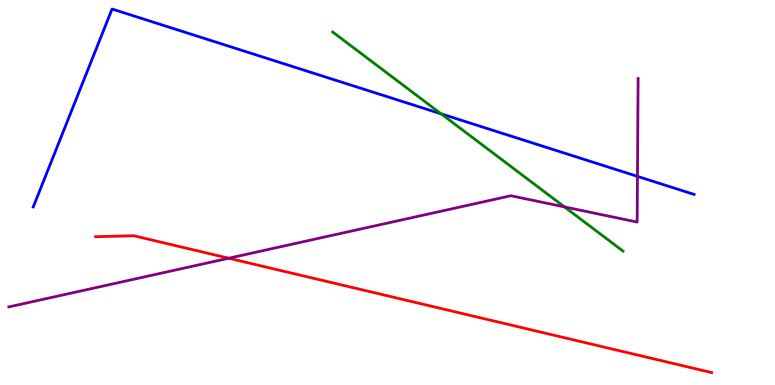[{'lines': ['blue', 'red'], 'intersections': []}, {'lines': ['green', 'red'], 'intersections': []}, {'lines': ['purple', 'red'], 'intersections': [{'x': 2.95, 'y': 3.29}]}, {'lines': ['blue', 'green'], 'intersections': [{'x': 5.69, 'y': 7.04}]}, {'lines': ['blue', 'purple'], 'intersections': [{'x': 8.23, 'y': 5.42}]}, {'lines': ['green', 'purple'], 'intersections': [{'x': 7.28, 'y': 4.63}]}]